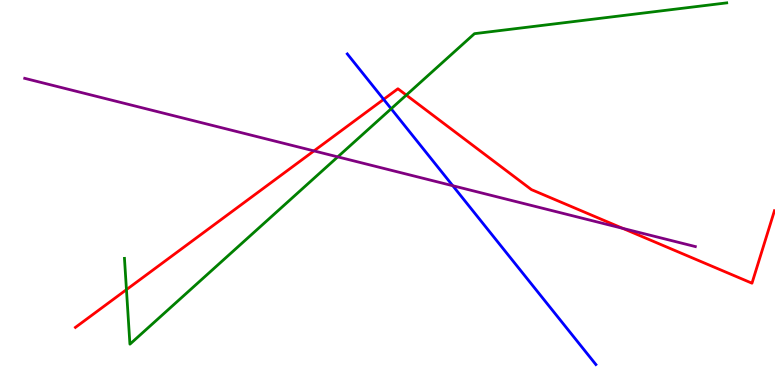[{'lines': ['blue', 'red'], 'intersections': [{'x': 4.95, 'y': 7.42}]}, {'lines': ['green', 'red'], 'intersections': [{'x': 1.63, 'y': 2.48}, {'x': 5.24, 'y': 7.53}]}, {'lines': ['purple', 'red'], 'intersections': [{'x': 4.05, 'y': 6.08}, {'x': 8.04, 'y': 4.07}]}, {'lines': ['blue', 'green'], 'intersections': [{'x': 5.05, 'y': 7.18}]}, {'lines': ['blue', 'purple'], 'intersections': [{'x': 5.84, 'y': 5.18}]}, {'lines': ['green', 'purple'], 'intersections': [{'x': 4.36, 'y': 5.93}]}]